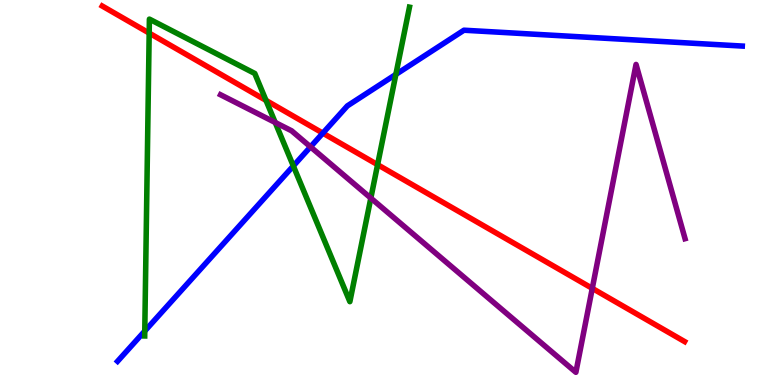[{'lines': ['blue', 'red'], 'intersections': [{'x': 4.17, 'y': 6.54}]}, {'lines': ['green', 'red'], 'intersections': [{'x': 1.92, 'y': 9.14}, {'x': 3.43, 'y': 7.39}, {'x': 4.87, 'y': 5.72}]}, {'lines': ['purple', 'red'], 'intersections': [{'x': 7.64, 'y': 2.51}]}, {'lines': ['blue', 'green'], 'intersections': [{'x': 1.87, 'y': 1.4}, {'x': 3.78, 'y': 5.69}, {'x': 5.11, 'y': 8.07}]}, {'lines': ['blue', 'purple'], 'intersections': [{'x': 4.01, 'y': 6.19}]}, {'lines': ['green', 'purple'], 'intersections': [{'x': 3.55, 'y': 6.82}, {'x': 4.78, 'y': 4.85}]}]